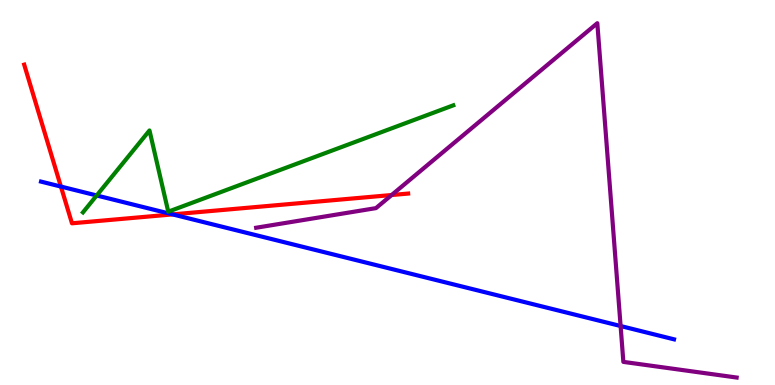[{'lines': ['blue', 'red'], 'intersections': [{'x': 0.786, 'y': 5.15}, {'x': 2.23, 'y': 4.43}]}, {'lines': ['green', 'red'], 'intersections': []}, {'lines': ['purple', 'red'], 'intersections': [{'x': 5.05, 'y': 4.93}]}, {'lines': ['blue', 'green'], 'intersections': [{'x': 1.25, 'y': 4.92}]}, {'lines': ['blue', 'purple'], 'intersections': [{'x': 8.01, 'y': 1.53}]}, {'lines': ['green', 'purple'], 'intersections': []}]